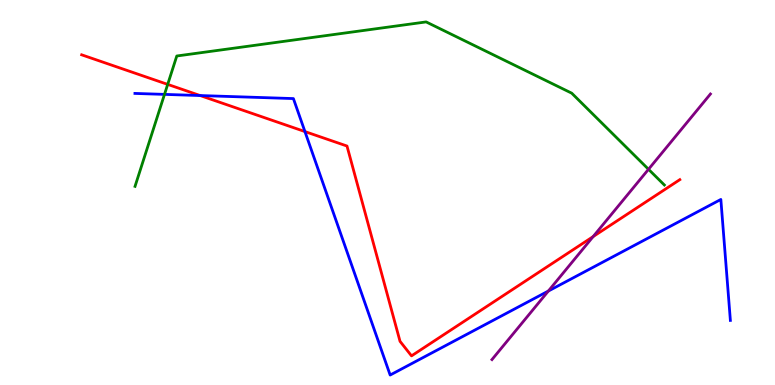[{'lines': ['blue', 'red'], 'intersections': [{'x': 2.58, 'y': 7.52}, {'x': 3.93, 'y': 6.58}]}, {'lines': ['green', 'red'], 'intersections': [{'x': 2.16, 'y': 7.81}]}, {'lines': ['purple', 'red'], 'intersections': [{'x': 7.65, 'y': 3.86}]}, {'lines': ['blue', 'green'], 'intersections': [{'x': 2.12, 'y': 7.55}]}, {'lines': ['blue', 'purple'], 'intersections': [{'x': 7.08, 'y': 2.44}]}, {'lines': ['green', 'purple'], 'intersections': [{'x': 8.37, 'y': 5.6}]}]